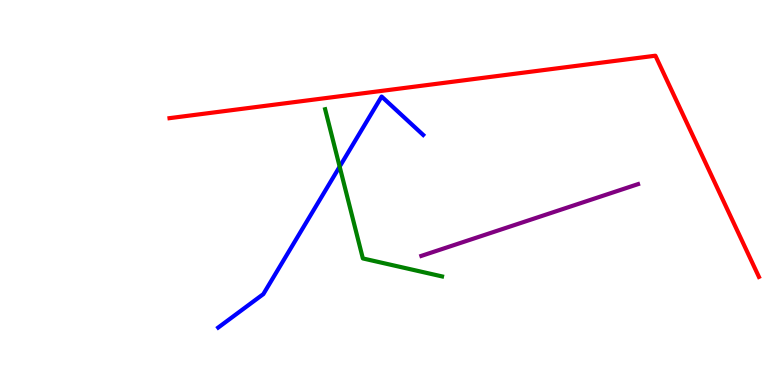[{'lines': ['blue', 'red'], 'intersections': []}, {'lines': ['green', 'red'], 'intersections': []}, {'lines': ['purple', 'red'], 'intersections': []}, {'lines': ['blue', 'green'], 'intersections': [{'x': 4.38, 'y': 5.67}]}, {'lines': ['blue', 'purple'], 'intersections': []}, {'lines': ['green', 'purple'], 'intersections': []}]